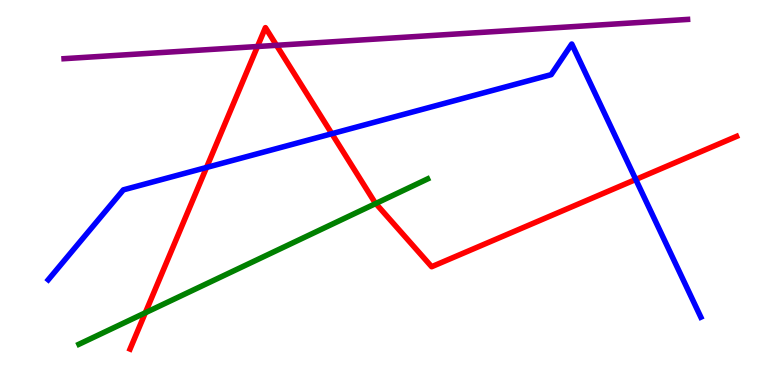[{'lines': ['blue', 'red'], 'intersections': [{'x': 2.67, 'y': 5.65}, {'x': 4.28, 'y': 6.53}, {'x': 8.2, 'y': 5.34}]}, {'lines': ['green', 'red'], 'intersections': [{'x': 1.88, 'y': 1.88}, {'x': 4.85, 'y': 4.71}]}, {'lines': ['purple', 'red'], 'intersections': [{'x': 3.32, 'y': 8.79}, {'x': 3.57, 'y': 8.82}]}, {'lines': ['blue', 'green'], 'intersections': []}, {'lines': ['blue', 'purple'], 'intersections': []}, {'lines': ['green', 'purple'], 'intersections': []}]